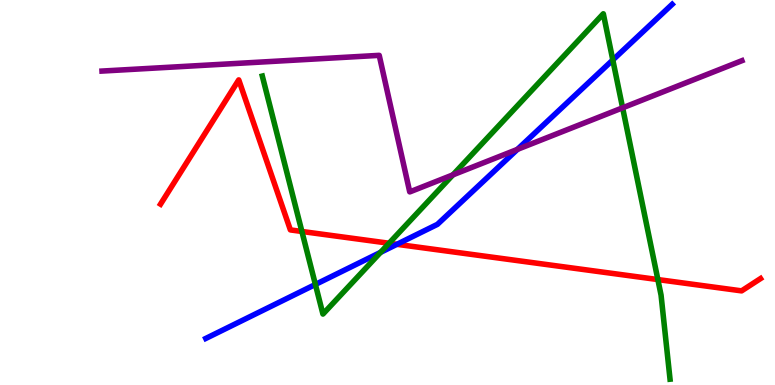[{'lines': ['blue', 'red'], 'intersections': [{'x': 5.12, 'y': 3.65}]}, {'lines': ['green', 'red'], 'intersections': [{'x': 3.9, 'y': 3.99}, {'x': 5.02, 'y': 3.68}, {'x': 8.49, 'y': 2.74}]}, {'lines': ['purple', 'red'], 'intersections': []}, {'lines': ['blue', 'green'], 'intersections': [{'x': 4.07, 'y': 2.61}, {'x': 4.91, 'y': 3.44}, {'x': 7.91, 'y': 8.44}]}, {'lines': ['blue', 'purple'], 'intersections': [{'x': 6.68, 'y': 6.12}]}, {'lines': ['green', 'purple'], 'intersections': [{'x': 5.84, 'y': 5.46}, {'x': 8.03, 'y': 7.2}]}]